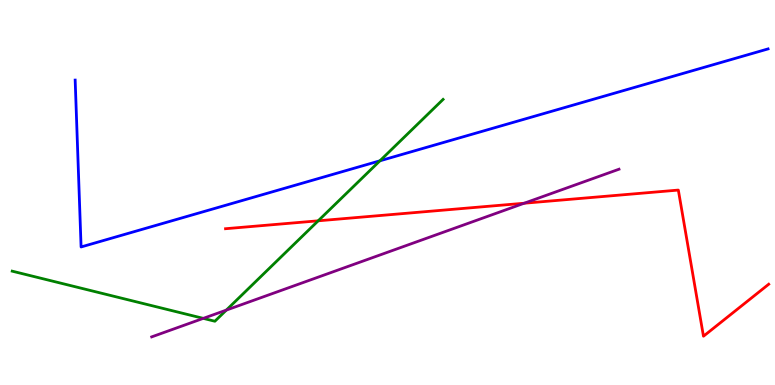[{'lines': ['blue', 'red'], 'intersections': []}, {'lines': ['green', 'red'], 'intersections': [{'x': 4.11, 'y': 4.26}]}, {'lines': ['purple', 'red'], 'intersections': [{'x': 6.76, 'y': 4.72}]}, {'lines': ['blue', 'green'], 'intersections': [{'x': 4.9, 'y': 5.82}]}, {'lines': ['blue', 'purple'], 'intersections': []}, {'lines': ['green', 'purple'], 'intersections': [{'x': 2.62, 'y': 1.73}, {'x': 2.92, 'y': 1.95}]}]